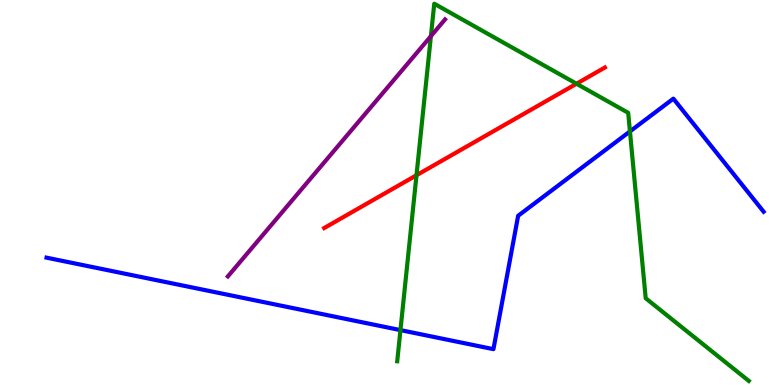[{'lines': ['blue', 'red'], 'intersections': []}, {'lines': ['green', 'red'], 'intersections': [{'x': 5.37, 'y': 5.45}, {'x': 7.44, 'y': 7.83}]}, {'lines': ['purple', 'red'], 'intersections': []}, {'lines': ['blue', 'green'], 'intersections': [{'x': 5.17, 'y': 1.43}, {'x': 8.13, 'y': 6.59}]}, {'lines': ['blue', 'purple'], 'intersections': []}, {'lines': ['green', 'purple'], 'intersections': [{'x': 5.56, 'y': 9.06}]}]